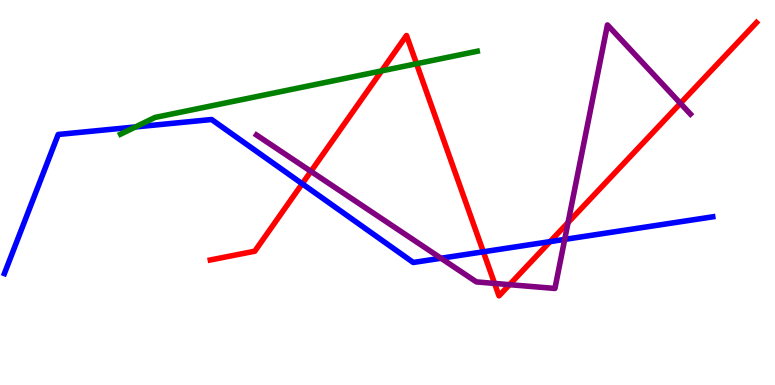[{'lines': ['blue', 'red'], 'intersections': [{'x': 3.9, 'y': 5.23}, {'x': 6.24, 'y': 3.46}, {'x': 7.1, 'y': 3.72}]}, {'lines': ['green', 'red'], 'intersections': [{'x': 4.92, 'y': 8.16}, {'x': 5.37, 'y': 8.34}]}, {'lines': ['purple', 'red'], 'intersections': [{'x': 4.01, 'y': 5.55}, {'x': 6.38, 'y': 2.64}, {'x': 6.57, 'y': 2.61}, {'x': 7.33, 'y': 4.22}, {'x': 8.78, 'y': 7.32}]}, {'lines': ['blue', 'green'], 'intersections': [{'x': 1.75, 'y': 6.7}]}, {'lines': ['blue', 'purple'], 'intersections': [{'x': 5.69, 'y': 3.29}, {'x': 7.29, 'y': 3.78}]}, {'lines': ['green', 'purple'], 'intersections': []}]